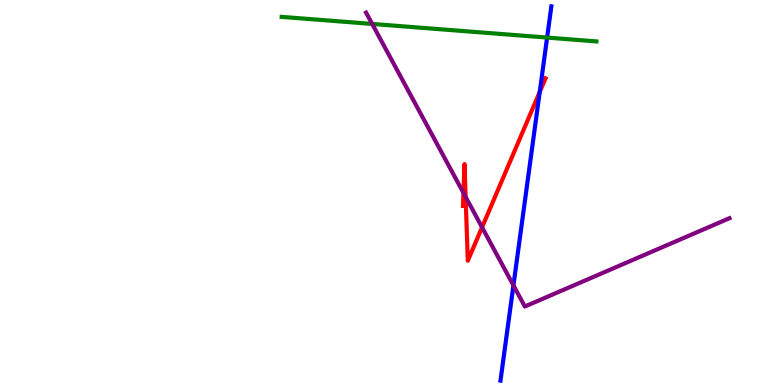[{'lines': ['blue', 'red'], 'intersections': [{'x': 6.96, 'y': 7.61}]}, {'lines': ['green', 'red'], 'intersections': []}, {'lines': ['purple', 'red'], 'intersections': [{'x': 5.98, 'y': 4.99}, {'x': 6.01, 'y': 4.89}, {'x': 6.22, 'y': 4.1}]}, {'lines': ['blue', 'green'], 'intersections': [{'x': 7.06, 'y': 9.02}]}, {'lines': ['blue', 'purple'], 'intersections': [{'x': 6.62, 'y': 2.59}]}, {'lines': ['green', 'purple'], 'intersections': [{'x': 4.8, 'y': 9.38}]}]